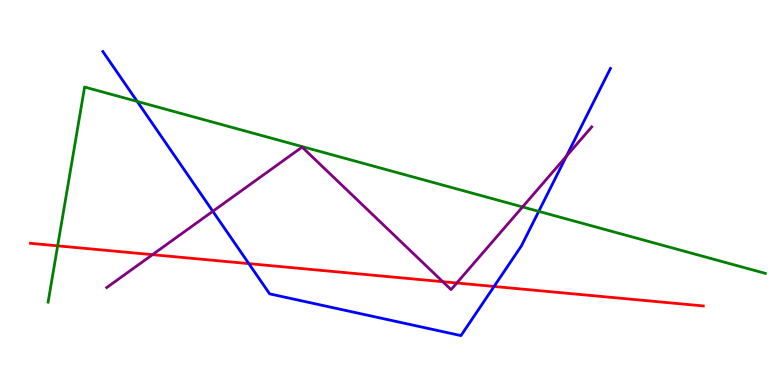[{'lines': ['blue', 'red'], 'intersections': [{'x': 3.21, 'y': 3.15}, {'x': 6.38, 'y': 2.56}]}, {'lines': ['green', 'red'], 'intersections': [{'x': 0.744, 'y': 3.61}]}, {'lines': ['purple', 'red'], 'intersections': [{'x': 1.97, 'y': 3.39}, {'x': 5.71, 'y': 2.68}, {'x': 5.89, 'y': 2.65}]}, {'lines': ['blue', 'green'], 'intersections': [{'x': 1.77, 'y': 7.37}, {'x': 6.95, 'y': 4.51}]}, {'lines': ['blue', 'purple'], 'intersections': [{'x': 2.75, 'y': 4.51}, {'x': 7.31, 'y': 5.94}]}, {'lines': ['green', 'purple'], 'intersections': [{'x': 6.74, 'y': 4.63}]}]